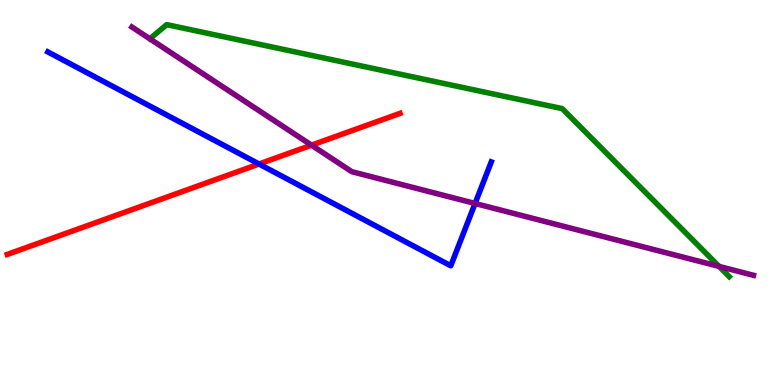[{'lines': ['blue', 'red'], 'intersections': [{'x': 3.34, 'y': 5.74}]}, {'lines': ['green', 'red'], 'intersections': []}, {'lines': ['purple', 'red'], 'intersections': [{'x': 4.02, 'y': 6.23}]}, {'lines': ['blue', 'green'], 'intersections': []}, {'lines': ['blue', 'purple'], 'intersections': [{'x': 6.13, 'y': 4.71}]}, {'lines': ['green', 'purple'], 'intersections': [{'x': 9.28, 'y': 3.08}]}]